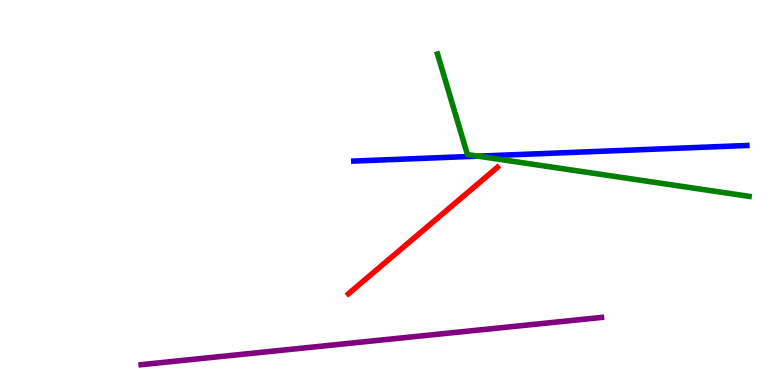[{'lines': ['blue', 'red'], 'intersections': []}, {'lines': ['green', 'red'], 'intersections': []}, {'lines': ['purple', 'red'], 'intersections': []}, {'lines': ['blue', 'green'], 'intersections': [{'x': 6.17, 'y': 5.94}]}, {'lines': ['blue', 'purple'], 'intersections': []}, {'lines': ['green', 'purple'], 'intersections': []}]